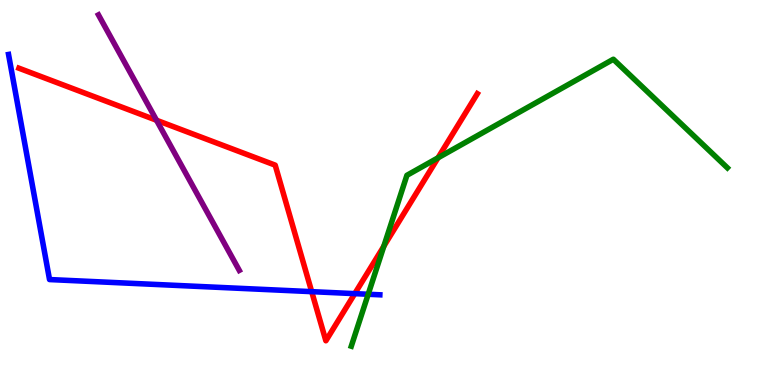[{'lines': ['blue', 'red'], 'intersections': [{'x': 4.02, 'y': 2.42}, {'x': 4.58, 'y': 2.37}]}, {'lines': ['green', 'red'], 'intersections': [{'x': 4.95, 'y': 3.6}, {'x': 5.65, 'y': 5.9}]}, {'lines': ['purple', 'red'], 'intersections': [{'x': 2.02, 'y': 6.88}]}, {'lines': ['blue', 'green'], 'intersections': [{'x': 4.75, 'y': 2.36}]}, {'lines': ['blue', 'purple'], 'intersections': []}, {'lines': ['green', 'purple'], 'intersections': []}]